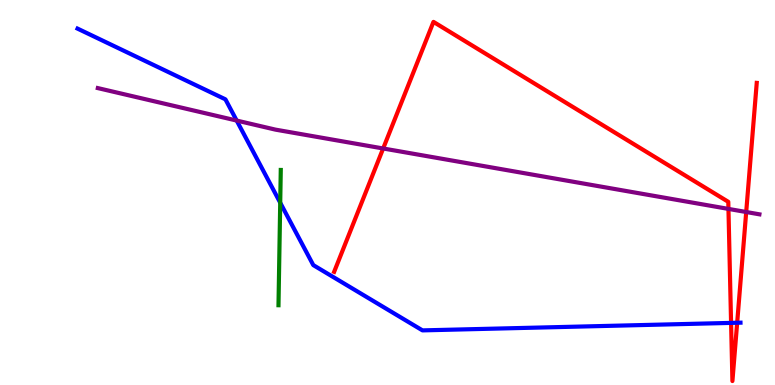[{'lines': ['blue', 'red'], 'intersections': [{'x': 9.43, 'y': 1.61}, {'x': 9.51, 'y': 1.62}]}, {'lines': ['green', 'red'], 'intersections': []}, {'lines': ['purple', 'red'], 'intersections': [{'x': 4.94, 'y': 6.14}, {'x': 9.4, 'y': 4.57}, {'x': 9.63, 'y': 4.49}]}, {'lines': ['blue', 'green'], 'intersections': [{'x': 3.62, 'y': 4.73}]}, {'lines': ['blue', 'purple'], 'intersections': [{'x': 3.05, 'y': 6.87}]}, {'lines': ['green', 'purple'], 'intersections': []}]